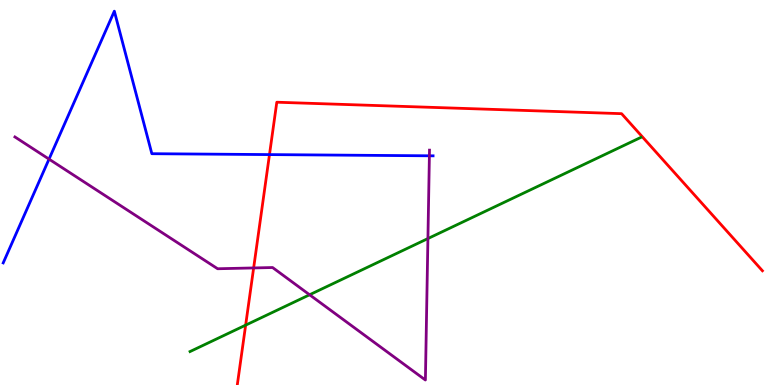[{'lines': ['blue', 'red'], 'intersections': [{'x': 3.48, 'y': 5.98}]}, {'lines': ['green', 'red'], 'intersections': [{'x': 3.17, 'y': 1.55}]}, {'lines': ['purple', 'red'], 'intersections': [{'x': 3.27, 'y': 3.04}]}, {'lines': ['blue', 'green'], 'intersections': []}, {'lines': ['blue', 'purple'], 'intersections': [{'x': 0.633, 'y': 5.87}, {'x': 5.54, 'y': 5.95}]}, {'lines': ['green', 'purple'], 'intersections': [{'x': 3.99, 'y': 2.34}, {'x': 5.52, 'y': 3.8}]}]